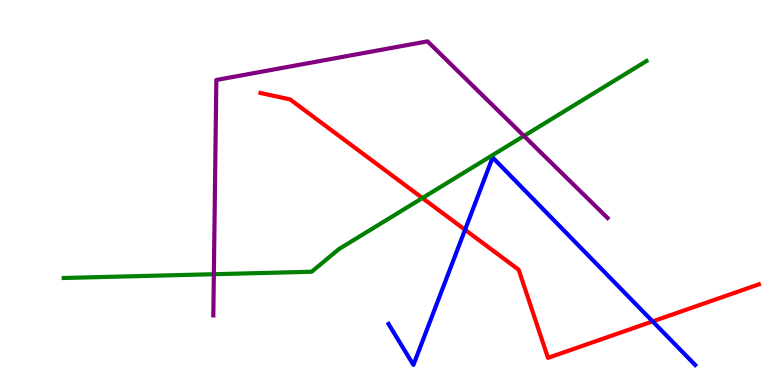[{'lines': ['blue', 'red'], 'intersections': [{'x': 6.0, 'y': 4.03}, {'x': 8.42, 'y': 1.65}]}, {'lines': ['green', 'red'], 'intersections': [{'x': 5.45, 'y': 4.86}]}, {'lines': ['purple', 'red'], 'intersections': []}, {'lines': ['blue', 'green'], 'intersections': []}, {'lines': ['blue', 'purple'], 'intersections': []}, {'lines': ['green', 'purple'], 'intersections': [{'x': 2.76, 'y': 2.88}, {'x': 6.76, 'y': 6.47}]}]